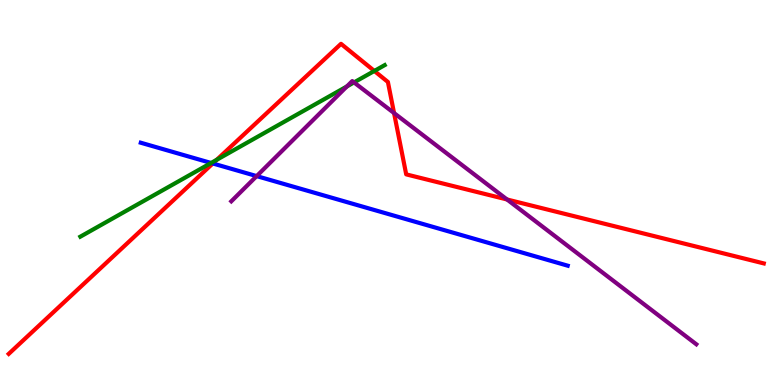[{'lines': ['blue', 'red'], 'intersections': [{'x': 2.75, 'y': 5.75}]}, {'lines': ['green', 'red'], 'intersections': [{'x': 2.8, 'y': 5.85}, {'x': 4.83, 'y': 8.16}]}, {'lines': ['purple', 'red'], 'intersections': [{'x': 5.08, 'y': 7.06}, {'x': 6.54, 'y': 4.82}]}, {'lines': ['blue', 'green'], 'intersections': [{'x': 2.72, 'y': 5.77}]}, {'lines': ['blue', 'purple'], 'intersections': [{'x': 3.31, 'y': 5.43}]}, {'lines': ['green', 'purple'], 'intersections': [{'x': 4.48, 'y': 7.75}, {'x': 4.57, 'y': 7.86}]}]